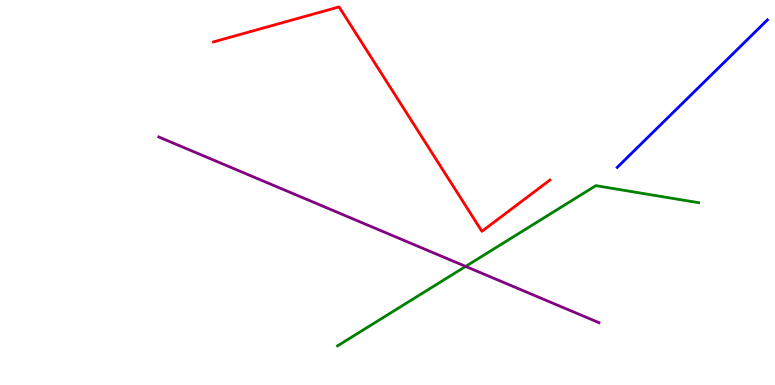[{'lines': ['blue', 'red'], 'intersections': []}, {'lines': ['green', 'red'], 'intersections': []}, {'lines': ['purple', 'red'], 'intersections': []}, {'lines': ['blue', 'green'], 'intersections': []}, {'lines': ['blue', 'purple'], 'intersections': []}, {'lines': ['green', 'purple'], 'intersections': [{'x': 6.01, 'y': 3.08}]}]